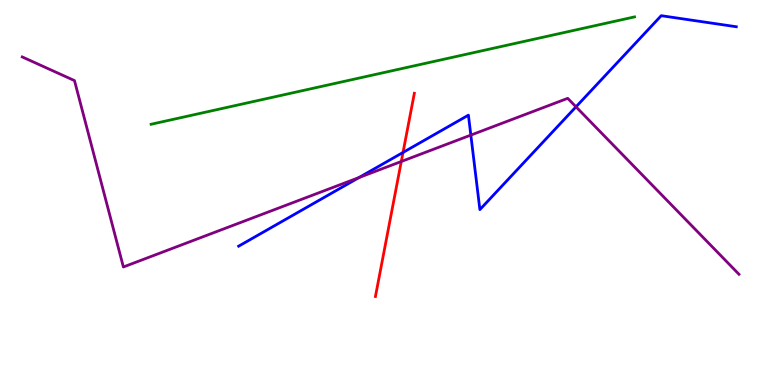[{'lines': ['blue', 'red'], 'intersections': [{'x': 5.2, 'y': 6.04}]}, {'lines': ['green', 'red'], 'intersections': []}, {'lines': ['purple', 'red'], 'intersections': [{'x': 5.18, 'y': 5.81}]}, {'lines': ['blue', 'green'], 'intersections': []}, {'lines': ['blue', 'purple'], 'intersections': [{'x': 4.63, 'y': 5.39}, {'x': 6.08, 'y': 6.49}, {'x': 7.43, 'y': 7.23}]}, {'lines': ['green', 'purple'], 'intersections': []}]